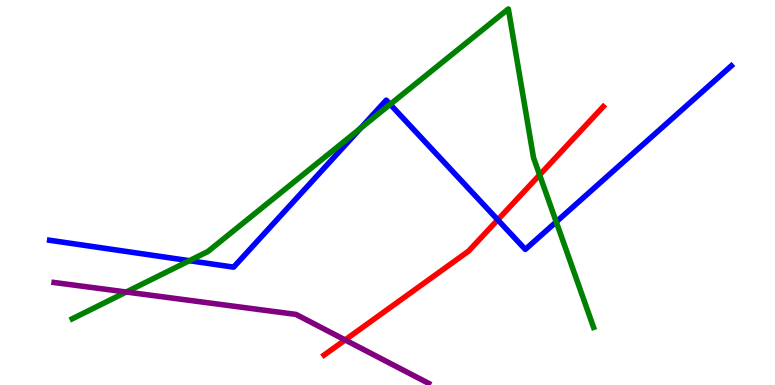[{'lines': ['blue', 'red'], 'intersections': [{'x': 6.42, 'y': 4.29}]}, {'lines': ['green', 'red'], 'intersections': [{'x': 6.96, 'y': 5.46}]}, {'lines': ['purple', 'red'], 'intersections': [{'x': 4.45, 'y': 1.17}]}, {'lines': ['blue', 'green'], 'intersections': [{'x': 2.44, 'y': 3.23}, {'x': 4.65, 'y': 6.67}, {'x': 5.03, 'y': 7.29}, {'x': 7.18, 'y': 4.24}]}, {'lines': ['blue', 'purple'], 'intersections': []}, {'lines': ['green', 'purple'], 'intersections': [{'x': 1.63, 'y': 2.42}]}]